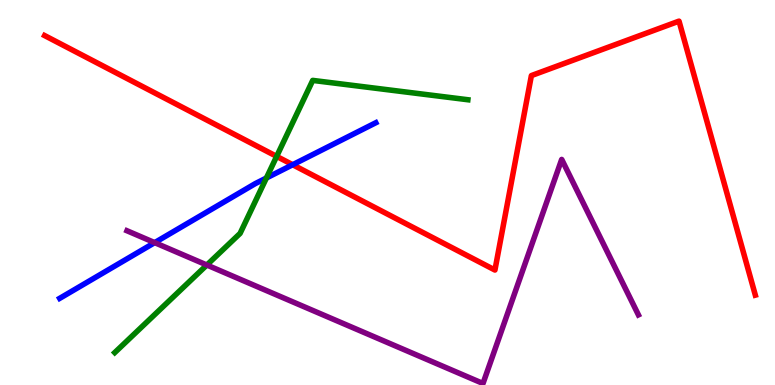[{'lines': ['blue', 'red'], 'intersections': [{'x': 3.78, 'y': 5.72}]}, {'lines': ['green', 'red'], 'intersections': [{'x': 3.57, 'y': 5.94}]}, {'lines': ['purple', 'red'], 'intersections': []}, {'lines': ['blue', 'green'], 'intersections': [{'x': 3.44, 'y': 5.38}]}, {'lines': ['blue', 'purple'], 'intersections': [{'x': 2.0, 'y': 3.7}]}, {'lines': ['green', 'purple'], 'intersections': [{'x': 2.67, 'y': 3.12}]}]